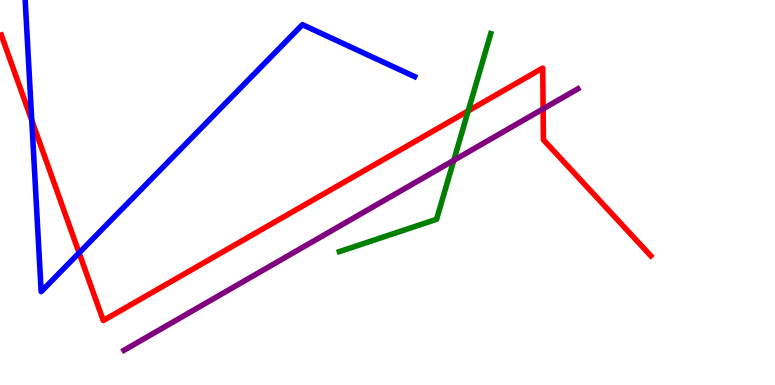[{'lines': ['blue', 'red'], 'intersections': [{'x': 0.41, 'y': 6.87}, {'x': 1.02, 'y': 3.43}]}, {'lines': ['green', 'red'], 'intersections': [{'x': 6.04, 'y': 7.12}]}, {'lines': ['purple', 'red'], 'intersections': [{'x': 7.01, 'y': 7.17}]}, {'lines': ['blue', 'green'], 'intersections': []}, {'lines': ['blue', 'purple'], 'intersections': []}, {'lines': ['green', 'purple'], 'intersections': [{'x': 5.86, 'y': 5.84}]}]